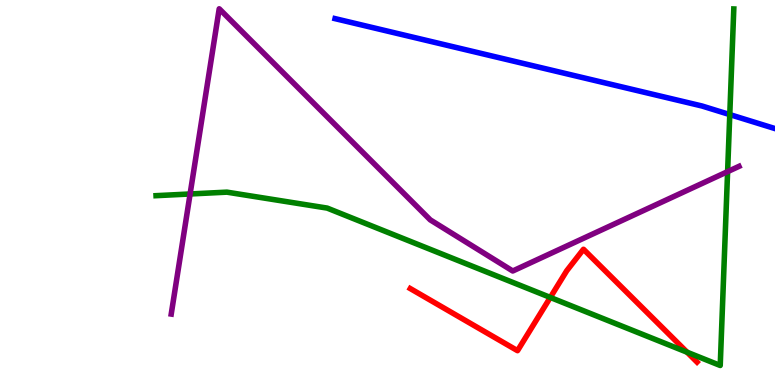[{'lines': ['blue', 'red'], 'intersections': []}, {'lines': ['green', 'red'], 'intersections': [{'x': 7.1, 'y': 2.27}, {'x': 8.87, 'y': 0.851}]}, {'lines': ['purple', 'red'], 'intersections': []}, {'lines': ['blue', 'green'], 'intersections': [{'x': 9.42, 'y': 7.02}]}, {'lines': ['blue', 'purple'], 'intersections': []}, {'lines': ['green', 'purple'], 'intersections': [{'x': 2.45, 'y': 4.96}, {'x': 9.39, 'y': 5.54}]}]